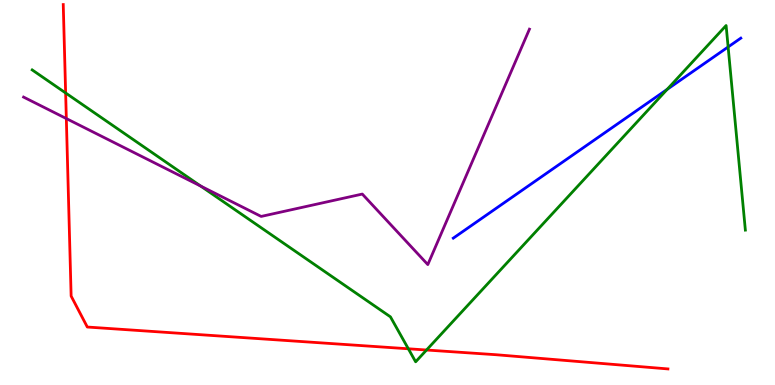[{'lines': ['blue', 'red'], 'intersections': []}, {'lines': ['green', 'red'], 'intersections': [{'x': 0.847, 'y': 7.59}, {'x': 5.27, 'y': 0.941}, {'x': 5.5, 'y': 0.909}]}, {'lines': ['purple', 'red'], 'intersections': [{'x': 0.856, 'y': 6.92}]}, {'lines': ['blue', 'green'], 'intersections': [{'x': 8.61, 'y': 7.68}, {'x': 9.4, 'y': 8.78}]}, {'lines': ['blue', 'purple'], 'intersections': []}, {'lines': ['green', 'purple'], 'intersections': [{'x': 2.59, 'y': 5.17}]}]